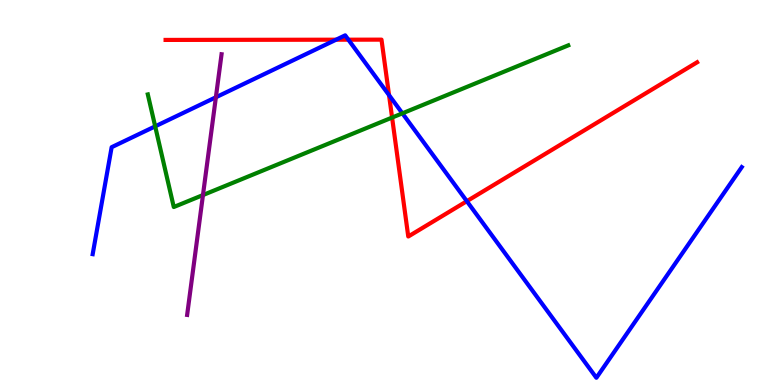[{'lines': ['blue', 'red'], 'intersections': [{'x': 4.34, 'y': 8.97}, {'x': 4.5, 'y': 8.97}, {'x': 5.02, 'y': 7.53}, {'x': 6.02, 'y': 4.77}]}, {'lines': ['green', 'red'], 'intersections': [{'x': 5.06, 'y': 6.95}]}, {'lines': ['purple', 'red'], 'intersections': []}, {'lines': ['blue', 'green'], 'intersections': [{'x': 2.0, 'y': 6.72}, {'x': 5.19, 'y': 7.06}]}, {'lines': ['blue', 'purple'], 'intersections': [{'x': 2.79, 'y': 7.47}]}, {'lines': ['green', 'purple'], 'intersections': [{'x': 2.62, 'y': 4.93}]}]